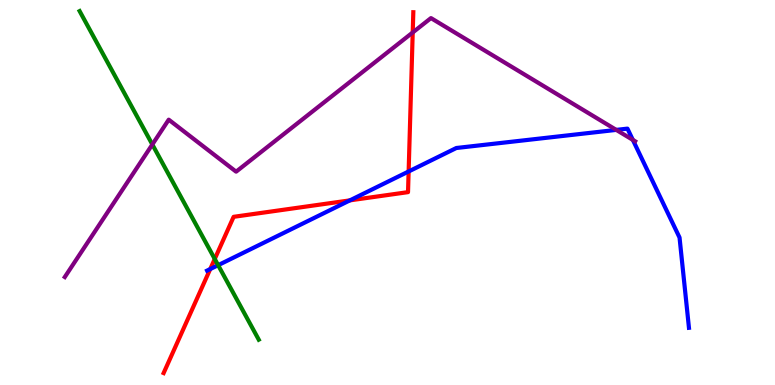[{'lines': ['blue', 'red'], 'intersections': [{'x': 2.71, 'y': 3.01}, {'x': 4.51, 'y': 4.8}, {'x': 5.27, 'y': 5.55}]}, {'lines': ['green', 'red'], 'intersections': [{'x': 2.77, 'y': 3.27}]}, {'lines': ['purple', 'red'], 'intersections': [{'x': 5.33, 'y': 9.16}]}, {'lines': ['blue', 'green'], 'intersections': [{'x': 2.81, 'y': 3.11}]}, {'lines': ['blue', 'purple'], 'intersections': [{'x': 7.95, 'y': 6.63}, {'x': 8.17, 'y': 6.37}]}, {'lines': ['green', 'purple'], 'intersections': [{'x': 1.97, 'y': 6.25}]}]